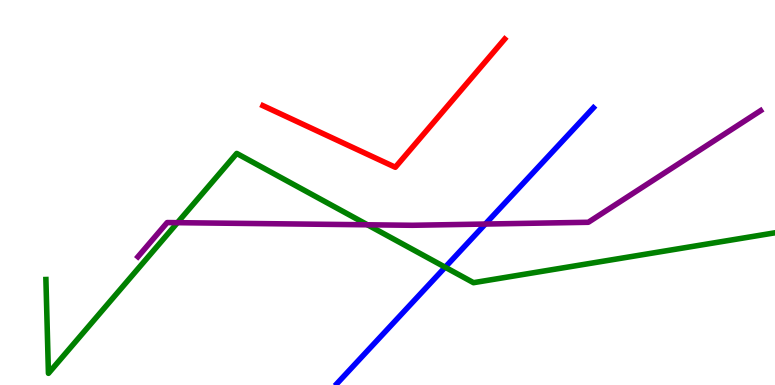[{'lines': ['blue', 'red'], 'intersections': []}, {'lines': ['green', 'red'], 'intersections': []}, {'lines': ['purple', 'red'], 'intersections': []}, {'lines': ['blue', 'green'], 'intersections': [{'x': 5.74, 'y': 3.06}]}, {'lines': ['blue', 'purple'], 'intersections': [{'x': 6.26, 'y': 4.18}]}, {'lines': ['green', 'purple'], 'intersections': [{'x': 2.29, 'y': 4.22}, {'x': 4.74, 'y': 4.16}]}]